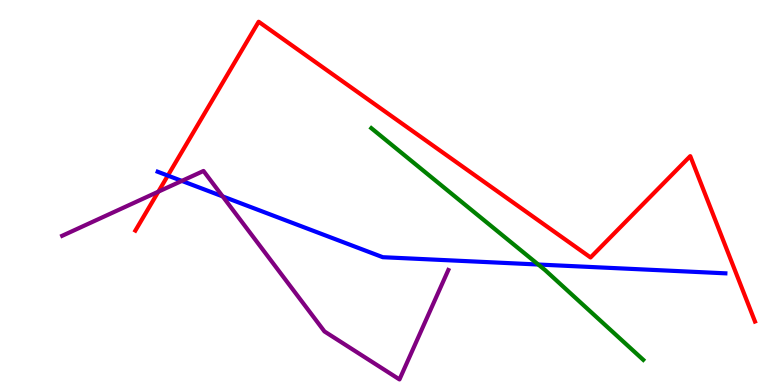[{'lines': ['blue', 'red'], 'intersections': [{'x': 2.17, 'y': 5.44}]}, {'lines': ['green', 'red'], 'intersections': []}, {'lines': ['purple', 'red'], 'intersections': [{'x': 2.04, 'y': 5.02}]}, {'lines': ['blue', 'green'], 'intersections': [{'x': 6.95, 'y': 3.13}]}, {'lines': ['blue', 'purple'], 'intersections': [{'x': 2.35, 'y': 5.3}, {'x': 2.87, 'y': 4.9}]}, {'lines': ['green', 'purple'], 'intersections': []}]